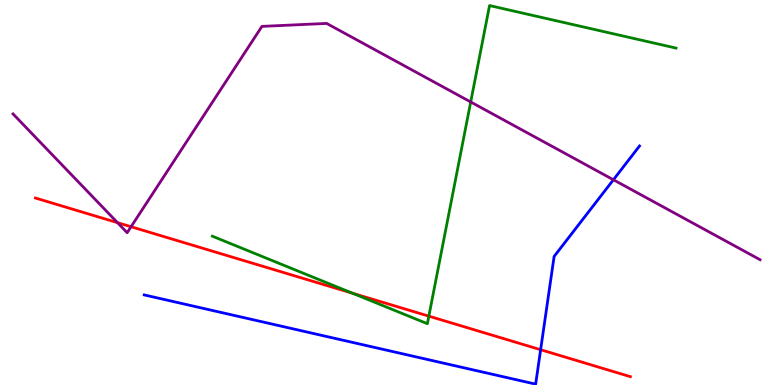[{'lines': ['blue', 'red'], 'intersections': [{'x': 6.98, 'y': 0.917}]}, {'lines': ['green', 'red'], 'intersections': [{'x': 4.55, 'y': 2.38}, {'x': 5.53, 'y': 1.79}]}, {'lines': ['purple', 'red'], 'intersections': [{'x': 1.52, 'y': 4.22}, {'x': 1.69, 'y': 4.11}]}, {'lines': ['blue', 'green'], 'intersections': []}, {'lines': ['blue', 'purple'], 'intersections': [{'x': 7.91, 'y': 5.33}]}, {'lines': ['green', 'purple'], 'intersections': [{'x': 6.07, 'y': 7.35}]}]